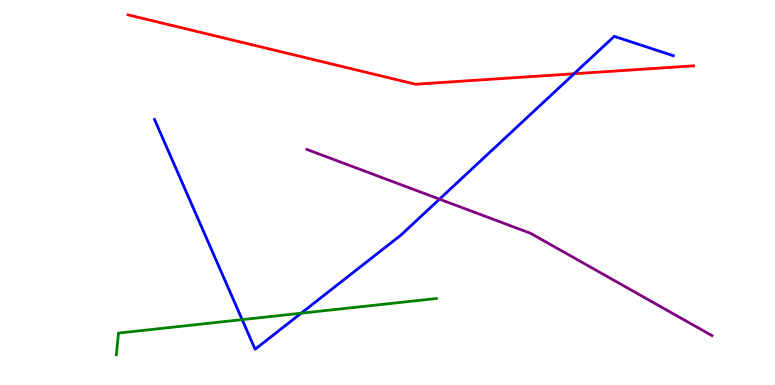[{'lines': ['blue', 'red'], 'intersections': [{'x': 7.41, 'y': 8.08}]}, {'lines': ['green', 'red'], 'intersections': []}, {'lines': ['purple', 'red'], 'intersections': []}, {'lines': ['blue', 'green'], 'intersections': [{'x': 3.12, 'y': 1.7}, {'x': 3.89, 'y': 1.86}]}, {'lines': ['blue', 'purple'], 'intersections': [{'x': 5.67, 'y': 4.83}]}, {'lines': ['green', 'purple'], 'intersections': []}]